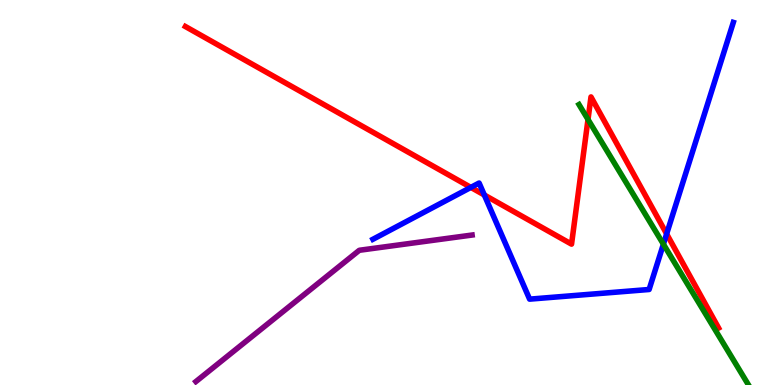[{'lines': ['blue', 'red'], 'intersections': [{'x': 6.08, 'y': 5.13}, {'x': 6.25, 'y': 4.94}, {'x': 8.6, 'y': 3.92}]}, {'lines': ['green', 'red'], 'intersections': [{'x': 7.59, 'y': 6.9}]}, {'lines': ['purple', 'red'], 'intersections': []}, {'lines': ['blue', 'green'], 'intersections': [{'x': 8.56, 'y': 3.66}]}, {'lines': ['blue', 'purple'], 'intersections': []}, {'lines': ['green', 'purple'], 'intersections': []}]